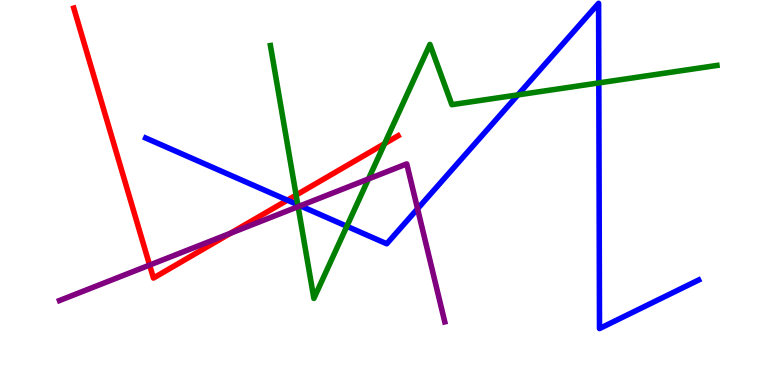[{'lines': ['blue', 'red'], 'intersections': [{'x': 3.71, 'y': 4.8}]}, {'lines': ['green', 'red'], 'intersections': [{'x': 3.82, 'y': 4.93}, {'x': 4.96, 'y': 6.27}]}, {'lines': ['purple', 'red'], 'intersections': [{'x': 1.93, 'y': 3.12}, {'x': 2.97, 'y': 3.94}]}, {'lines': ['blue', 'green'], 'intersections': [{'x': 3.84, 'y': 4.68}, {'x': 4.48, 'y': 4.12}, {'x': 6.68, 'y': 7.54}, {'x': 7.73, 'y': 7.85}]}, {'lines': ['blue', 'purple'], 'intersections': [{'x': 3.87, 'y': 4.65}, {'x': 5.39, 'y': 4.58}]}, {'lines': ['green', 'purple'], 'intersections': [{'x': 3.85, 'y': 4.63}, {'x': 4.75, 'y': 5.35}]}]